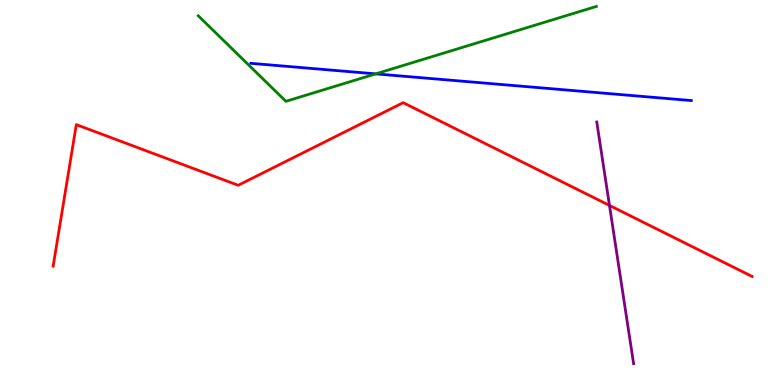[{'lines': ['blue', 'red'], 'intersections': []}, {'lines': ['green', 'red'], 'intersections': []}, {'lines': ['purple', 'red'], 'intersections': [{'x': 7.86, 'y': 4.66}]}, {'lines': ['blue', 'green'], 'intersections': [{'x': 4.85, 'y': 8.08}]}, {'lines': ['blue', 'purple'], 'intersections': []}, {'lines': ['green', 'purple'], 'intersections': []}]